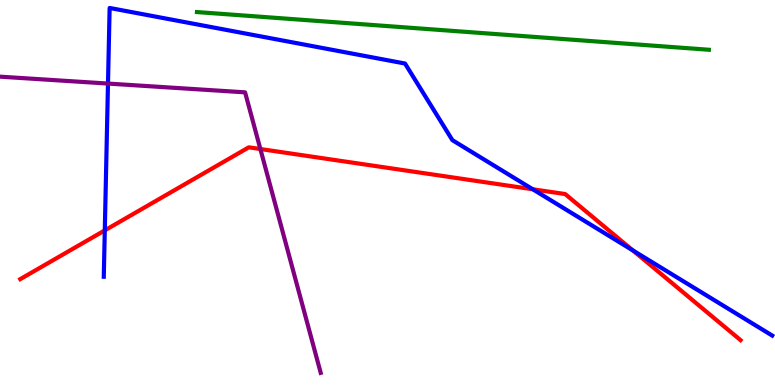[{'lines': ['blue', 'red'], 'intersections': [{'x': 1.35, 'y': 4.02}, {'x': 6.87, 'y': 5.08}, {'x': 8.17, 'y': 3.5}]}, {'lines': ['green', 'red'], 'intersections': []}, {'lines': ['purple', 'red'], 'intersections': [{'x': 3.36, 'y': 6.13}]}, {'lines': ['blue', 'green'], 'intersections': []}, {'lines': ['blue', 'purple'], 'intersections': [{'x': 1.39, 'y': 7.83}]}, {'lines': ['green', 'purple'], 'intersections': []}]